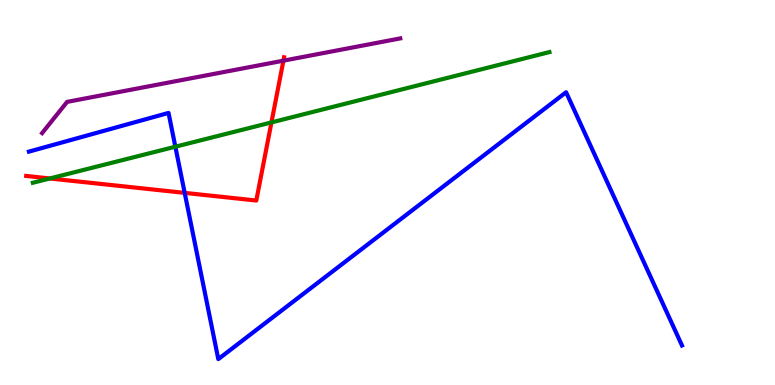[{'lines': ['blue', 'red'], 'intersections': [{'x': 2.38, 'y': 4.99}]}, {'lines': ['green', 'red'], 'intersections': [{'x': 0.643, 'y': 5.36}, {'x': 3.5, 'y': 6.82}]}, {'lines': ['purple', 'red'], 'intersections': [{'x': 3.66, 'y': 8.42}]}, {'lines': ['blue', 'green'], 'intersections': [{'x': 2.26, 'y': 6.19}]}, {'lines': ['blue', 'purple'], 'intersections': []}, {'lines': ['green', 'purple'], 'intersections': []}]